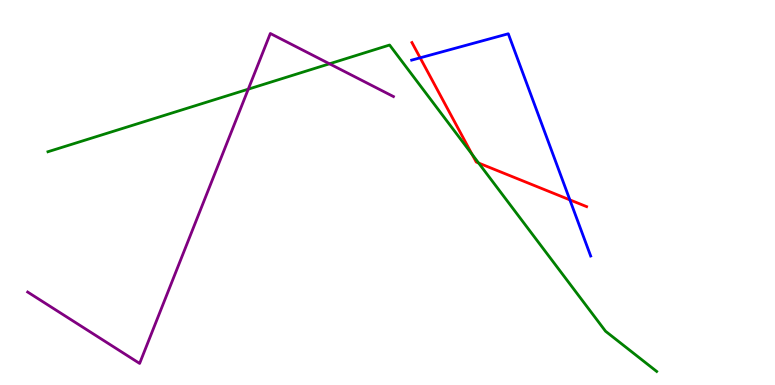[{'lines': ['blue', 'red'], 'intersections': [{'x': 5.42, 'y': 8.5}, {'x': 7.35, 'y': 4.81}]}, {'lines': ['green', 'red'], 'intersections': [{'x': 6.09, 'y': 5.99}, {'x': 6.18, 'y': 5.77}]}, {'lines': ['purple', 'red'], 'intersections': []}, {'lines': ['blue', 'green'], 'intersections': []}, {'lines': ['blue', 'purple'], 'intersections': []}, {'lines': ['green', 'purple'], 'intersections': [{'x': 3.2, 'y': 7.68}, {'x': 4.25, 'y': 8.34}]}]